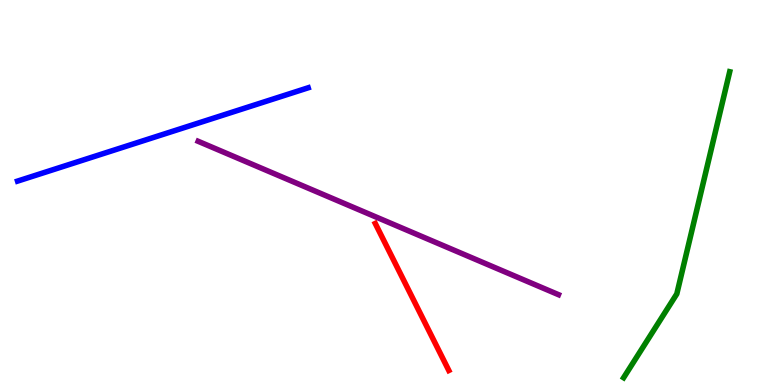[{'lines': ['blue', 'red'], 'intersections': []}, {'lines': ['green', 'red'], 'intersections': []}, {'lines': ['purple', 'red'], 'intersections': []}, {'lines': ['blue', 'green'], 'intersections': []}, {'lines': ['blue', 'purple'], 'intersections': []}, {'lines': ['green', 'purple'], 'intersections': []}]